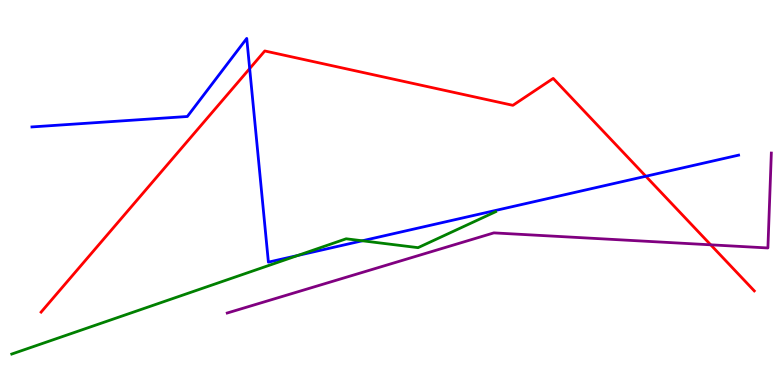[{'lines': ['blue', 'red'], 'intersections': [{'x': 3.22, 'y': 8.22}, {'x': 8.33, 'y': 5.42}]}, {'lines': ['green', 'red'], 'intersections': []}, {'lines': ['purple', 'red'], 'intersections': [{'x': 9.17, 'y': 3.64}]}, {'lines': ['blue', 'green'], 'intersections': [{'x': 3.84, 'y': 3.36}, {'x': 4.67, 'y': 3.75}]}, {'lines': ['blue', 'purple'], 'intersections': []}, {'lines': ['green', 'purple'], 'intersections': []}]